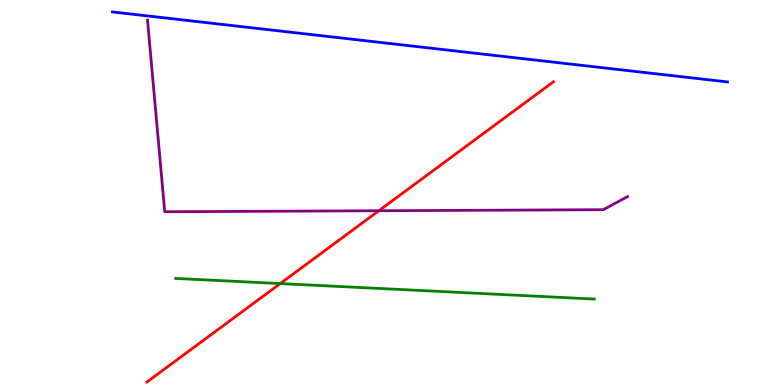[{'lines': ['blue', 'red'], 'intersections': []}, {'lines': ['green', 'red'], 'intersections': [{'x': 3.62, 'y': 2.63}]}, {'lines': ['purple', 'red'], 'intersections': [{'x': 4.89, 'y': 4.53}]}, {'lines': ['blue', 'green'], 'intersections': []}, {'lines': ['blue', 'purple'], 'intersections': []}, {'lines': ['green', 'purple'], 'intersections': []}]